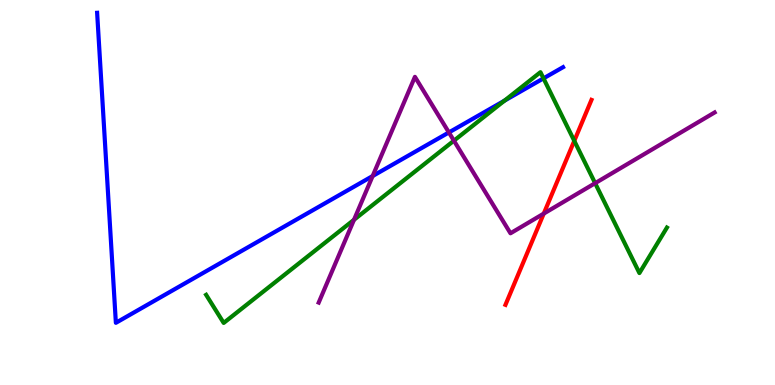[{'lines': ['blue', 'red'], 'intersections': []}, {'lines': ['green', 'red'], 'intersections': [{'x': 7.41, 'y': 6.34}]}, {'lines': ['purple', 'red'], 'intersections': [{'x': 7.02, 'y': 4.45}]}, {'lines': ['blue', 'green'], 'intersections': [{'x': 6.51, 'y': 7.38}, {'x': 7.01, 'y': 7.96}]}, {'lines': ['blue', 'purple'], 'intersections': [{'x': 4.81, 'y': 5.43}, {'x': 5.79, 'y': 6.56}]}, {'lines': ['green', 'purple'], 'intersections': [{'x': 4.57, 'y': 4.29}, {'x': 5.86, 'y': 6.35}, {'x': 7.68, 'y': 5.24}]}]